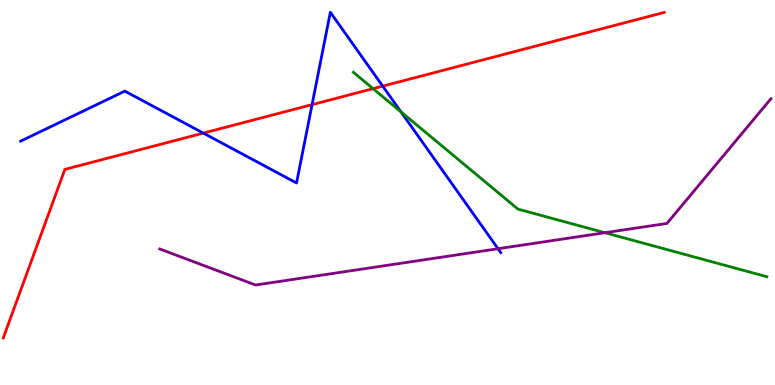[{'lines': ['blue', 'red'], 'intersections': [{'x': 2.62, 'y': 6.54}, {'x': 4.03, 'y': 7.28}, {'x': 4.94, 'y': 7.76}]}, {'lines': ['green', 'red'], 'intersections': [{'x': 4.81, 'y': 7.7}]}, {'lines': ['purple', 'red'], 'intersections': []}, {'lines': ['blue', 'green'], 'intersections': [{'x': 5.17, 'y': 7.1}]}, {'lines': ['blue', 'purple'], 'intersections': [{'x': 6.43, 'y': 3.54}]}, {'lines': ['green', 'purple'], 'intersections': [{'x': 7.81, 'y': 3.96}]}]